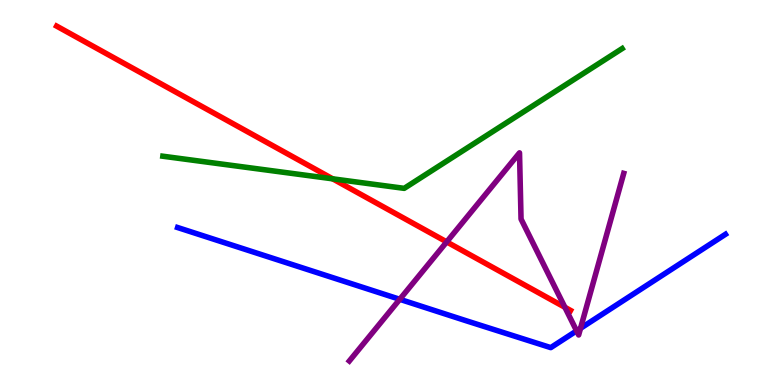[{'lines': ['blue', 'red'], 'intersections': []}, {'lines': ['green', 'red'], 'intersections': [{'x': 4.29, 'y': 5.36}]}, {'lines': ['purple', 'red'], 'intersections': [{'x': 5.76, 'y': 3.72}, {'x': 7.29, 'y': 2.02}]}, {'lines': ['blue', 'green'], 'intersections': []}, {'lines': ['blue', 'purple'], 'intersections': [{'x': 5.16, 'y': 2.23}, {'x': 7.44, 'y': 1.41}, {'x': 7.49, 'y': 1.47}]}, {'lines': ['green', 'purple'], 'intersections': []}]